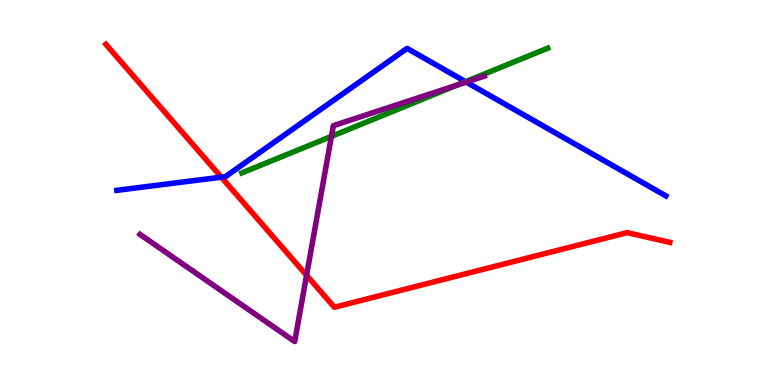[{'lines': ['blue', 'red'], 'intersections': [{'x': 2.86, 'y': 5.4}]}, {'lines': ['green', 'red'], 'intersections': []}, {'lines': ['purple', 'red'], 'intersections': [{'x': 3.96, 'y': 2.85}]}, {'lines': ['blue', 'green'], 'intersections': [{'x': 6.01, 'y': 7.88}]}, {'lines': ['blue', 'purple'], 'intersections': [{'x': 6.02, 'y': 7.87}]}, {'lines': ['green', 'purple'], 'intersections': [{'x': 4.28, 'y': 6.46}, {'x': 5.91, 'y': 7.8}]}]